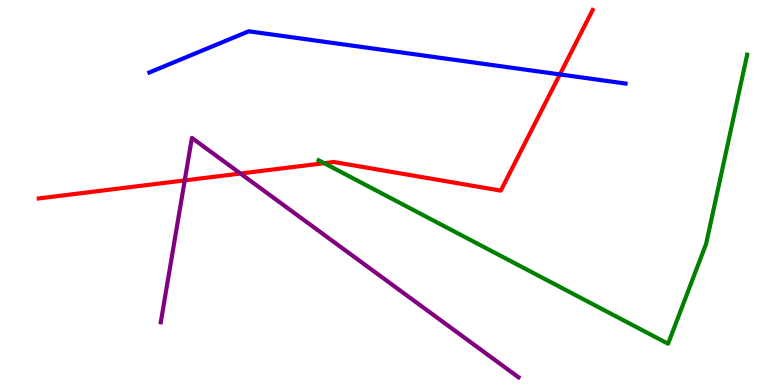[{'lines': ['blue', 'red'], 'intersections': [{'x': 7.22, 'y': 8.07}]}, {'lines': ['green', 'red'], 'intersections': [{'x': 4.18, 'y': 5.76}]}, {'lines': ['purple', 'red'], 'intersections': [{'x': 2.38, 'y': 5.31}, {'x': 3.1, 'y': 5.49}]}, {'lines': ['blue', 'green'], 'intersections': []}, {'lines': ['blue', 'purple'], 'intersections': []}, {'lines': ['green', 'purple'], 'intersections': []}]